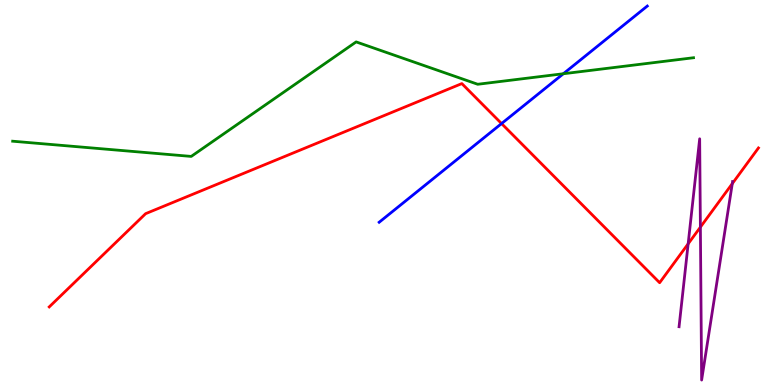[{'lines': ['blue', 'red'], 'intersections': [{'x': 6.47, 'y': 6.79}]}, {'lines': ['green', 'red'], 'intersections': []}, {'lines': ['purple', 'red'], 'intersections': [{'x': 8.88, 'y': 3.67}, {'x': 9.04, 'y': 4.1}, {'x': 9.45, 'y': 5.23}]}, {'lines': ['blue', 'green'], 'intersections': [{'x': 7.27, 'y': 8.08}]}, {'lines': ['blue', 'purple'], 'intersections': []}, {'lines': ['green', 'purple'], 'intersections': []}]